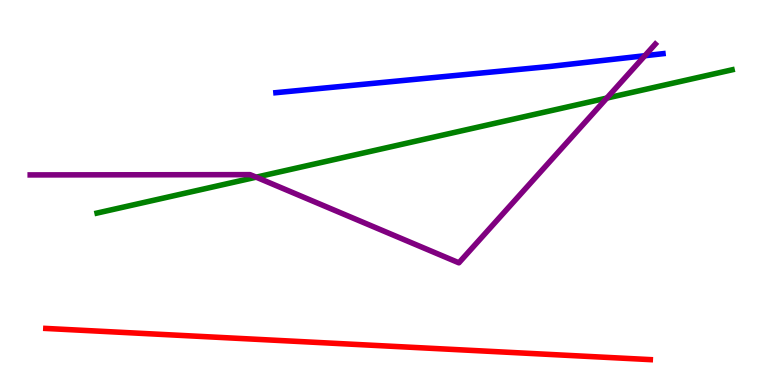[{'lines': ['blue', 'red'], 'intersections': []}, {'lines': ['green', 'red'], 'intersections': []}, {'lines': ['purple', 'red'], 'intersections': []}, {'lines': ['blue', 'green'], 'intersections': []}, {'lines': ['blue', 'purple'], 'intersections': [{'x': 8.32, 'y': 8.55}]}, {'lines': ['green', 'purple'], 'intersections': [{'x': 3.31, 'y': 5.4}, {'x': 7.83, 'y': 7.45}]}]